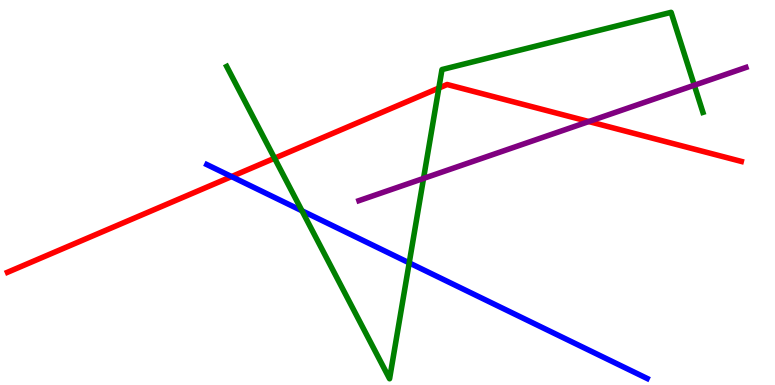[{'lines': ['blue', 'red'], 'intersections': [{'x': 2.99, 'y': 5.41}]}, {'lines': ['green', 'red'], 'intersections': [{'x': 3.54, 'y': 5.89}, {'x': 5.66, 'y': 7.71}]}, {'lines': ['purple', 'red'], 'intersections': [{'x': 7.6, 'y': 6.84}]}, {'lines': ['blue', 'green'], 'intersections': [{'x': 3.9, 'y': 4.53}, {'x': 5.28, 'y': 3.17}]}, {'lines': ['blue', 'purple'], 'intersections': []}, {'lines': ['green', 'purple'], 'intersections': [{'x': 5.46, 'y': 5.37}, {'x': 8.96, 'y': 7.79}]}]